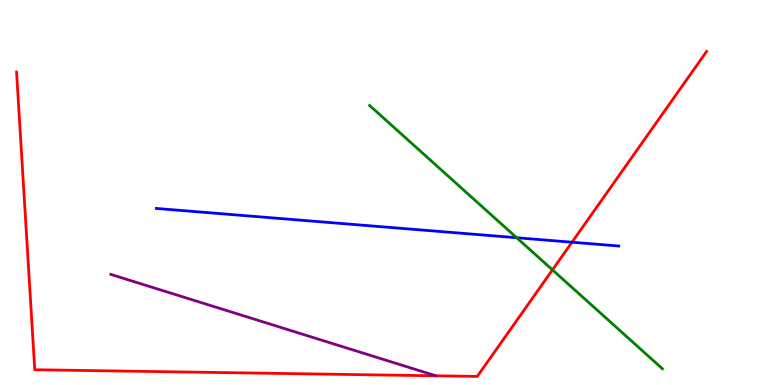[{'lines': ['blue', 'red'], 'intersections': [{'x': 7.38, 'y': 3.71}]}, {'lines': ['green', 'red'], 'intersections': [{'x': 7.13, 'y': 2.99}]}, {'lines': ['purple', 'red'], 'intersections': []}, {'lines': ['blue', 'green'], 'intersections': [{'x': 6.67, 'y': 3.83}]}, {'lines': ['blue', 'purple'], 'intersections': []}, {'lines': ['green', 'purple'], 'intersections': []}]